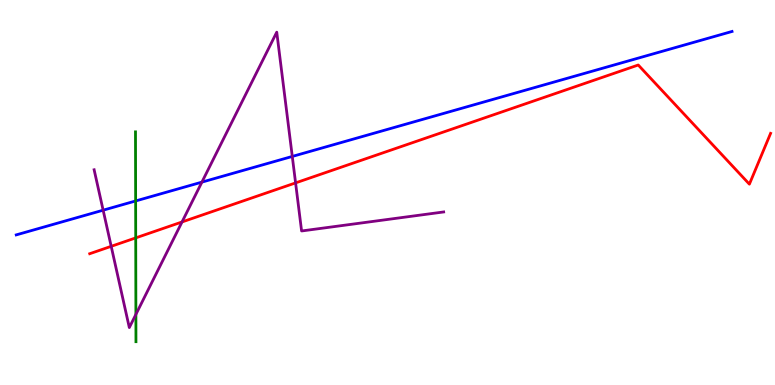[{'lines': ['blue', 'red'], 'intersections': []}, {'lines': ['green', 'red'], 'intersections': [{'x': 1.75, 'y': 3.82}]}, {'lines': ['purple', 'red'], 'intersections': [{'x': 1.43, 'y': 3.6}, {'x': 2.35, 'y': 4.23}, {'x': 3.81, 'y': 5.25}]}, {'lines': ['blue', 'green'], 'intersections': [{'x': 1.75, 'y': 4.78}]}, {'lines': ['blue', 'purple'], 'intersections': [{'x': 1.33, 'y': 4.54}, {'x': 2.61, 'y': 5.27}, {'x': 3.77, 'y': 5.94}]}, {'lines': ['green', 'purple'], 'intersections': [{'x': 1.75, 'y': 1.83}]}]